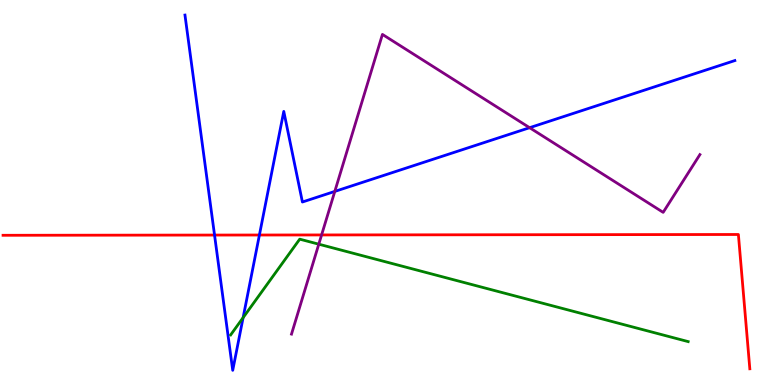[{'lines': ['blue', 'red'], 'intersections': [{'x': 2.77, 'y': 3.89}, {'x': 3.35, 'y': 3.9}]}, {'lines': ['green', 'red'], 'intersections': []}, {'lines': ['purple', 'red'], 'intersections': [{'x': 4.15, 'y': 3.9}]}, {'lines': ['blue', 'green'], 'intersections': [{'x': 3.14, 'y': 1.75}]}, {'lines': ['blue', 'purple'], 'intersections': [{'x': 4.32, 'y': 5.03}, {'x': 6.83, 'y': 6.68}]}, {'lines': ['green', 'purple'], 'intersections': [{'x': 4.11, 'y': 3.66}]}]